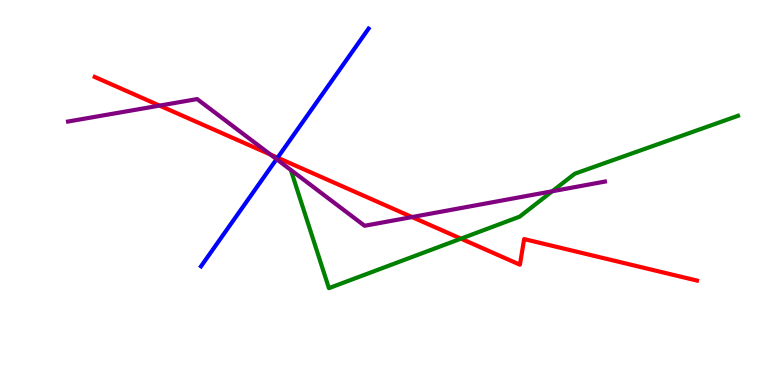[{'lines': ['blue', 'red'], 'intersections': [{'x': 3.58, 'y': 5.9}]}, {'lines': ['green', 'red'], 'intersections': [{'x': 5.95, 'y': 3.8}]}, {'lines': ['purple', 'red'], 'intersections': [{'x': 2.06, 'y': 7.26}, {'x': 3.49, 'y': 5.99}, {'x': 5.32, 'y': 4.36}]}, {'lines': ['blue', 'green'], 'intersections': []}, {'lines': ['blue', 'purple'], 'intersections': [{'x': 3.57, 'y': 5.87}]}, {'lines': ['green', 'purple'], 'intersections': [{'x': 7.13, 'y': 5.03}]}]